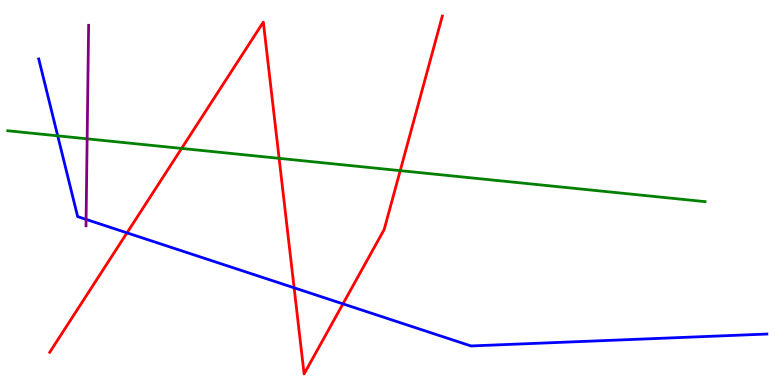[{'lines': ['blue', 'red'], 'intersections': [{'x': 1.64, 'y': 3.95}, {'x': 3.8, 'y': 2.52}, {'x': 4.43, 'y': 2.11}]}, {'lines': ['green', 'red'], 'intersections': [{'x': 2.34, 'y': 6.14}, {'x': 3.6, 'y': 5.89}, {'x': 5.16, 'y': 5.57}]}, {'lines': ['purple', 'red'], 'intersections': []}, {'lines': ['blue', 'green'], 'intersections': [{'x': 0.745, 'y': 6.47}]}, {'lines': ['blue', 'purple'], 'intersections': [{'x': 1.11, 'y': 4.3}]}, {'lines': ['green', 'purple'], 'intersections': [{'x': 1.12, 'y': 6.39}]}]